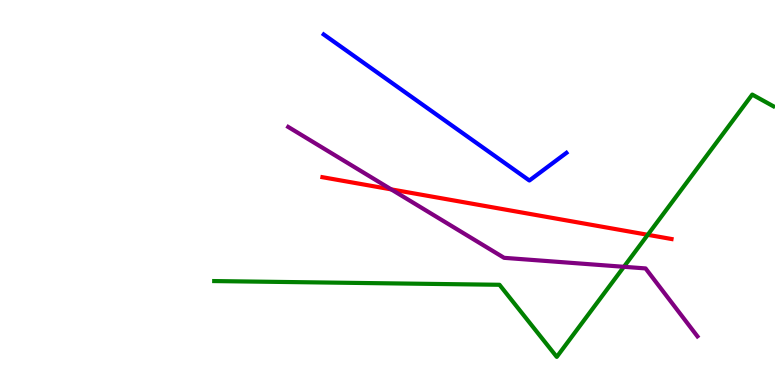[{'lines': ['blue', 'red'], 'intersections': []}, {'lines': ['green', 'red'], 'intersections': [{'x': 8.36, 'y': 3.9}]}, {'lines': ['purple', 'red'], 'intersections': [{'x': 5.05, 'y': 5.08}]}, {'lines': ['blue', 'green'], 'intersections': []}, {'lines': ['blue', 'purple'], 'intersections': []}, {'lines': ['green', 'purple'], 'intersections': [{'x': 8.05, 'y': 3.07}]}]